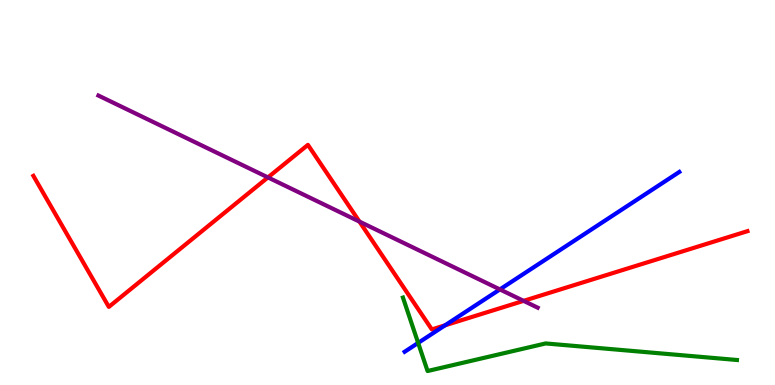[{'lines': ['blue', 'red'], 'intersections': [{'x': 5.74, 'y': 1.55}]}, {'lines': ['green', 'red'], 'intersections': []}, {'lines': ['purple', 'red'], 'intersections': [{'x': 3.46, 'y': 5.39}, {'x': 4.64, 'y': 4.24}, {'x': 6.76, 'y': 2.19}]}, {'lines': ['blue', 'green'], 'intersections': [{'x': 5.4, 'y': 1.09}]}, {'lines': ['blue', 'purple'], 'intersections': [{'x': 6.45, 'y': 2.48}]}, {'lines': ['green', 'purple'], 'intersections': []}]